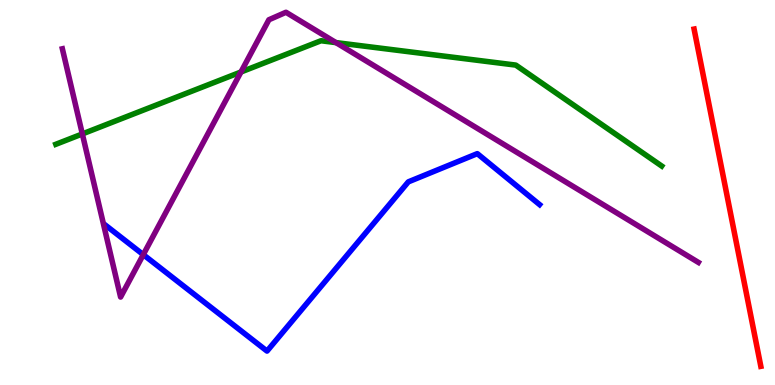[{'lines': ['blue', 'red'], 'intersections': []}, {'lines': ['green', 'red'], 'intersections': []}, {'lines': ['purple', 'red'], 'intersections': []}, {'lines': ['blue', 'green'], 'intersections': []}, {'lines': ['blue', 'purple'], 'intersections': [{'x': 1.85, 'y': 3.39}]}, {'lines': ['green', 'purple'], 'intersections': [{'x': 1.06, 'y': 6.52}, {'x': 3.11, 'y': 8.13}, {'x': 4.34, 'y': 8.89}]}]